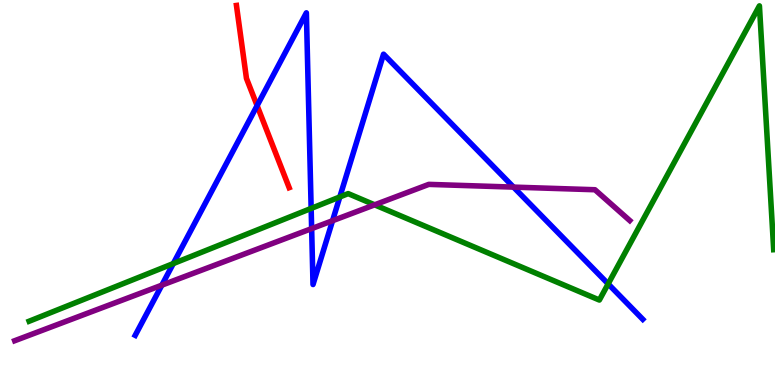[{'lines': ['blue', 'red'], 'intersections': [{'x': 3.32, 'y': 7.26}]}, {'lines': ['green', 'red'], 'intersections': []}, {'lines': ['purple', 'red'], 'intersections': []}, {'lines': ['blue', 'green'], 'intersections': [{'x': 2.24, 'y': 3.15}, {'x': 4.01, 'y': 4.59}, {'x': 4.38, 'y': 4.88}, {'x': 7.85, 'y': 2.63}]}, {'lines': ['blue', 'purple'], 'intersections': [{'x': 2.09, 'y': 2.59}, {'x': 4.02, 'y': 4.06}, {'x': 4.29, 'y': 4.27}, {'x': 6.63, 'y': 5.14}]}, {'lines': ['green', 'purple'], 'intersections': [{'x': 4.83, 'y': 4.68}]}]